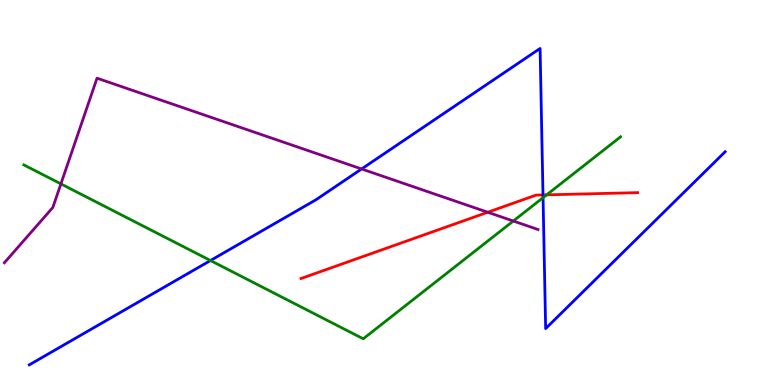[{'lines': ['blue', 'red'], 'intersections': [{'x': 7.01, 'y': 4.94}]}, {'lines': ['green', 'red'], 'intersections': [{'x': 7.05, 'y': 4.94}]}, {'lines': ['purple', 'red'], 'intersections': [{'x': 6.29, 'y': 4.49}]}, {'lines': ['blue', 'green'], 'intersections': [{'x': 2.72, 'y': 3.23}, {'x': 7.01, 'y': 4.87}]}, {'lines': ['blue', 'purple'], 'intersections': [{'x': 4.67, 'y': 5.61}]}, {'lines': ['green', 'purple'], 'intersections': [{'x': 0.786, 'y': 5.22}, {'x': 6.62, 'y': 4.26}]}]